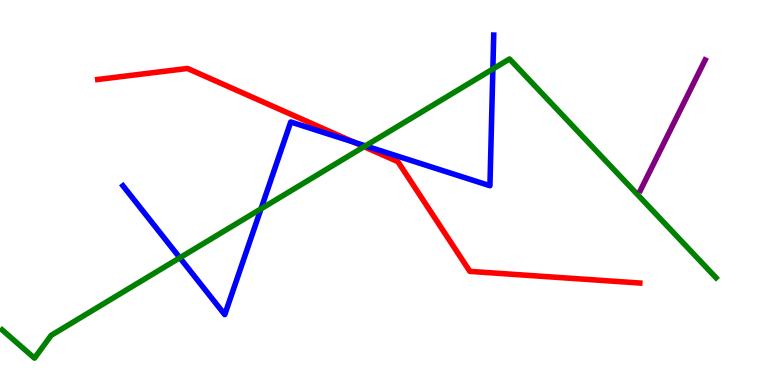[{'lines': ['blue', 'red'], 'intersections': [{'x': 4.57, 'y': 6.31}]}, {'lines': ['green', 'red'], 'intersections': [{'x': 4.7, 'y': 6.19}]}, {'lines': ['purple', 'red'], 'intersections': []}, {'lines': ['blue', 'green'], 'intersections': [{'x': 2.32, 'y': 3.3}, {'x': 3.37, 'y': 4.58}, {'x': 4.72, 'y': 6.21}, {'x': 6.36, 'y': 8.21}]}, {'lines': ['blue', 'purple'], 'intersections': []}, {'lines': ['green', 'purple'], 'intersections': []}]